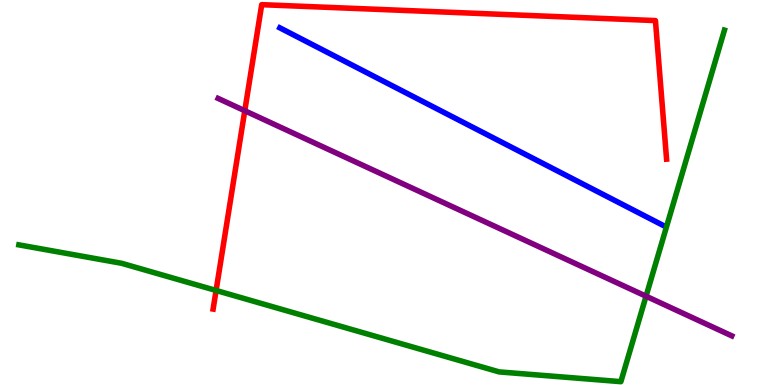[{'lines': ['blue', 'red'], 'intersections': []}, {'lines': ['green', 'red'], 'intersections': [{'x': 2.79, 'y': 2.46}]}, {'lines': ['purple', 'red'], 'intersections': [{'x': 3.16, 'y': 7.12}]}, {'lines': ['blue', 'green'], 'intersections': []}, {'lines': ['blue', 'purple'], 'intersections': []}, {'lines': ['green', 'purple'], 'intersections': [{'x': 8.34, 'y': 2.31}]}]